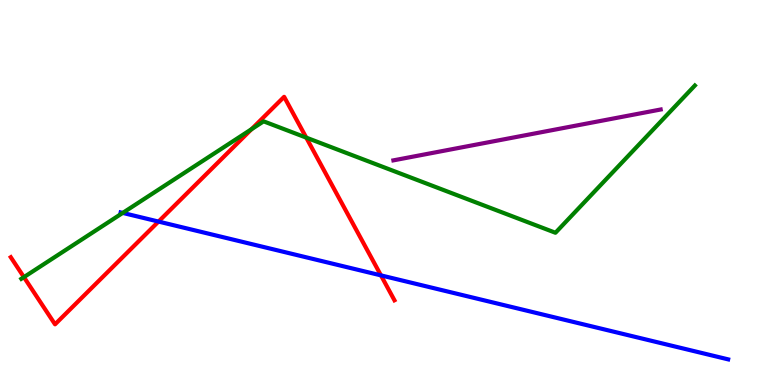[{'lines': ['blue', 'red'], 'intersections': [{'x': 2.05, 'y': 4.24}, {'x': 4.92, 'y': 2.85}]}, {'lines': ['green', 'red'], 'intersections': [{'x': 0.309, 'y': 2.8}, {'x': 3.25, 'y': 6.64}, {'x': 3.95, 'y': 6.43}]}, {'lines': ['purple', 'red'], 'intersections': []}, {'lines': ['blue', 'green'], 'intersections': [{'x': 1.58, 'y': 4.47}]}, {'lines': ['blue', 'purple'], 'intersections': []}, {'lines': ['green', 'purple'], 'intersections': []}]